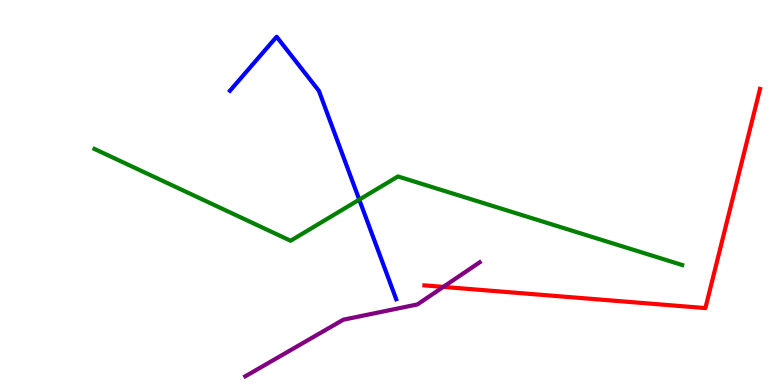[{'lines': ['blue', 'red'], 'intersections': []}, {'lines': ['green', 'red'], 'intersections': []}, {'lines': ['purple', 'red'], 'intersections': [{'x': 5.72, 'y': 2.55}]}, {'lines': ['blue', 'green'], 'intersections': [{'x': 4.64, 'y': 4.81}]}, {'lines': ['blue', 'purple'], 'intersections': []}, {'lines': ['green', 'purple'], 'intersections': []}]